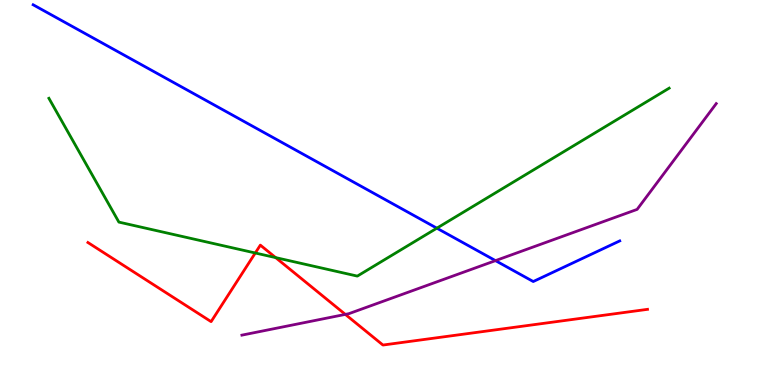[{'lines': ['blue', 'red'], 'intersections': []}, {'lines': ['green', 'red'], 'intersections': [{'x': 3.29, 'y': 3.43}, {'x': 3.56, 'y': 3.31}]}, {'lines': ['purple', 'red'], 'intersections': [{'x': 4.46, 'y': 1.83}]}, {'lines': ['blue', 'green'], 'intersections': [{'x': 5.64, 'y': 4.07}]}, {'lines': ['blue', 'purple'], 'intersections': [{'x': 6.39, 'y': 3.23}]}, {'lines': ['green', 'purple'], 'intersections': []}]